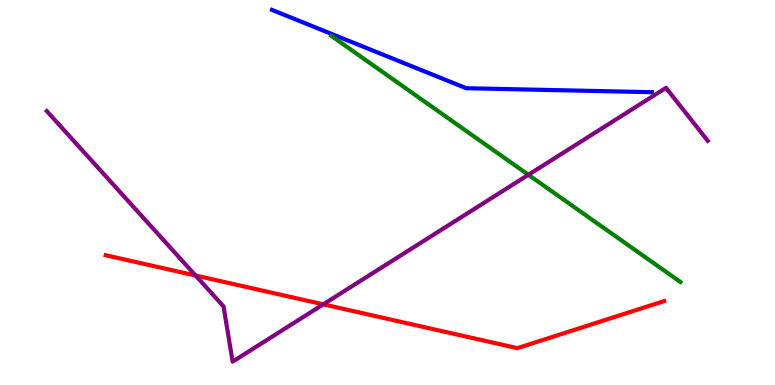[{'lines': ['blue', 'red'], 'intersections': []}, {'lines': ['green', 'red'], 'intersections': []}, {'lines': ['purple', 'red'], 'intersections': [{'x': 2.52, 'y': 2.84}, {'x': 4.17, 'y': 2.09}]}, {'lines': ['blue', 'green'], 'intersections': []}, {'lines': ['blue', 'purple'], 'intersections': []}, {'lines': ['green', 'purple'], 'intersections': [{'x': 6.82, 'y': 5.46}]}]